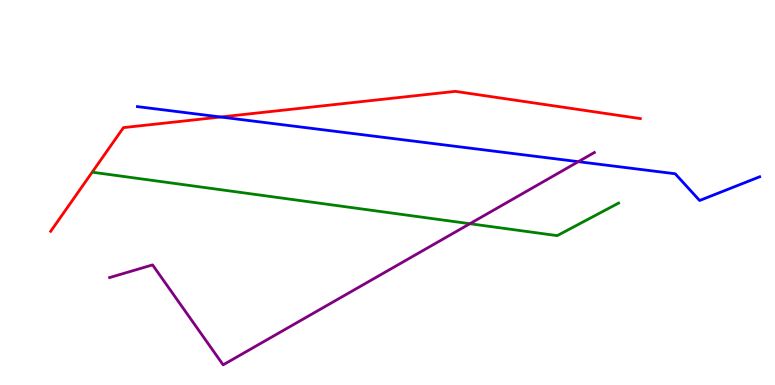[{'lines': ['blue', 'red'], 'intersections': [{'x': 2.85, 'y': 6.96}]}, {'lines': ['green', 'red'], 'intersections': []}, {'lines': ['purple', 'red'], 'intersections': []}, {'lines': ['blue', 'green'], 'intersections': []}, {'lines': ['blue', 'purple'], 'intersections': [{'x': 7.46, 'y': 5.8}]}, {'lines': ['green', 'purple'], 'intersections': [{'x': 6.06, 'y': 4.19}]}]